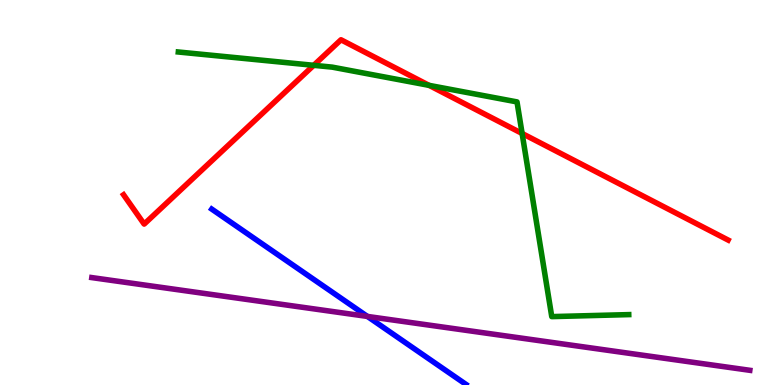[{'lines': ['blue', 'red'], 'intersections': []}, {'lines': ['green', 'red'], 'intersections': [{'x': 4.05, 'y': 8.3}, {'x': 5.54, 'y': 7.78}, {'x': 6.74, 'y': 6.53}]}, {'lines': ['purple', 'red'], 'intersections': []}, {'lines': ['blue', 'green'], 'intersections': []}, {'lines': ['blue', 'purple'], 'intersections': [{'x': 4.74, 'y': 1.78}]}, {'lines': ['green', 'purple'], 'intersections': []}]